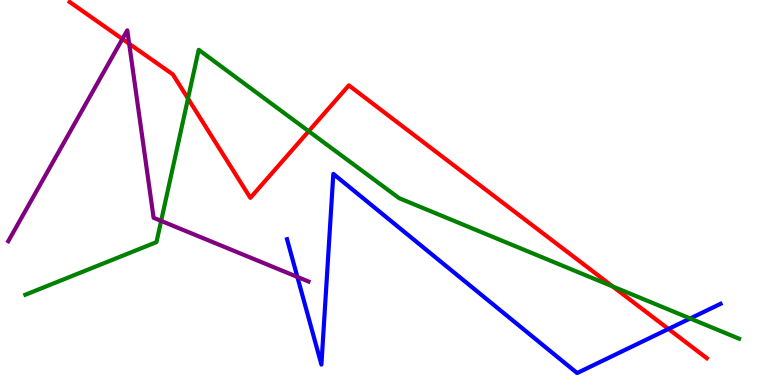[{'lines': ['blue', 'red'], 'intersections': [{'x': 8.63, 'y': 1.46}]}, {'lines': ['green', 'red'], 'intersections': [{'x': 2.43, 'y': 7.44}, {'x': 3.98, 'y': 6.59}, {'x': 7.91, 'y': 2.56}]}, {'lines': ['purple', 'red'], 'intersections': [{'x': 1.58, 'y': 8.99}, {'x': 1.67, 'y': 8.86}]}, {'lines': ['blue', 'green'], 'intersections': [{'x': 8.91, 'y': 1.73}]}, {'lines': ['blue', 'purple'], 'intersections': [{'x': 3.84, 'y': 2.81}]}, {'lines': ['green', 'purple'], 'intersections': [{'x': 2.08, 'y': 4.26}]}]